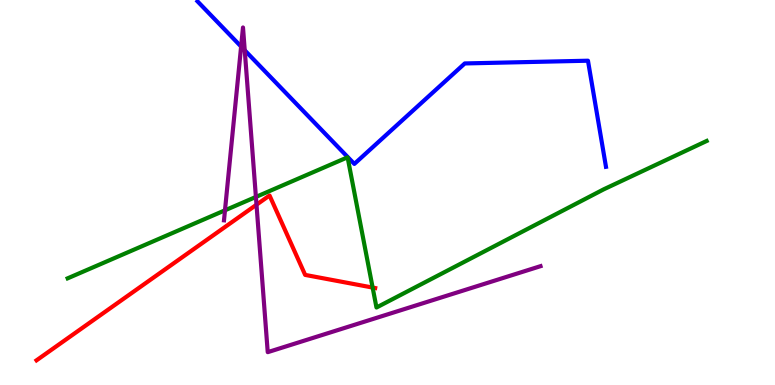[{'lines': ['blue', 'red'], 'intersections': []}, {'lines': ['green', 'red'], 'intersections': [{'x': 4.81, 'y': 2.53}]}, {'lines': ['purple', 'red'], 'intersections': [{'x': 3.31, 'y': 4.68}]}, {'lines': ['blue', 'green'], 'intersections': []}, {'lines': ['blue', 'purple'], 'intersections': [{'x': 3.11, 'y': 8.79}, {'x': 3.16, 'y': 8.69}]}, {'lines': ['green', 'purple'], 'intersections': [{'x': 2.9, 'y': 4.54}, {'x': 3.3, 'y': 4.88}]}]